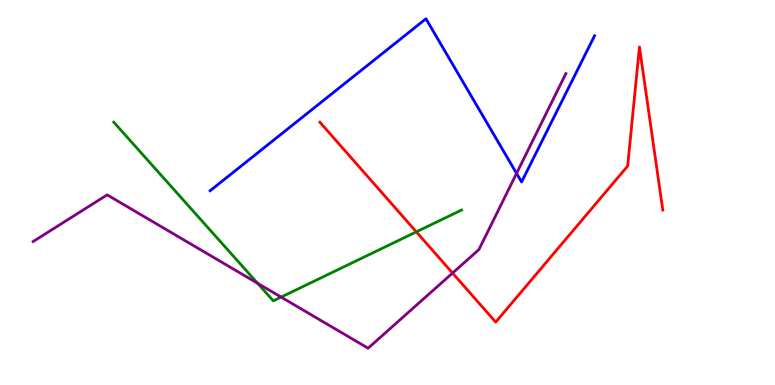[{'lines': ['blue', 'red'], 'intersections': []}, {'lines': ['green', 'red'], 'intersections': [{'x': 5.37, 'y': 3.98}]}, {'lines': ['purple', 'red'], 'intersections': [{'x': 5.84, 'y': 2.91}]}, {'lines': ['blue', 'green'], 'intersections': []}, {'lines': ['blue', 'purple'], 'intersections': [{'x': 6.67, 'y': 5.5}]}, {'lines': ['green', 'purple'], 'intersections': [{'x': 3.32, 'y': 2.64}, {'x': 3.63, 'y': 2.28}]}]